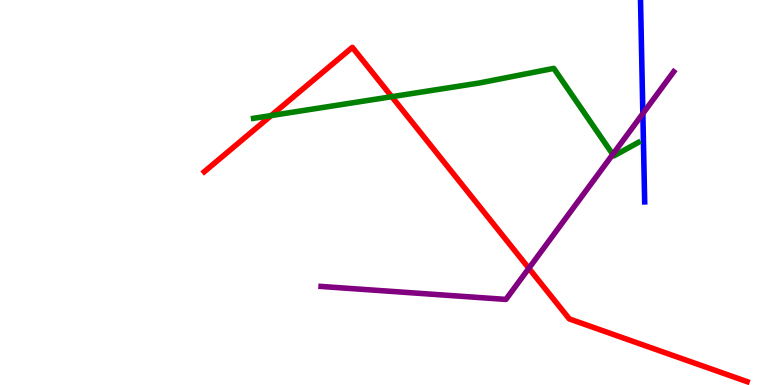[{'lines': ['blue', 'red'], 'intersections': []}, {'lines': ['green', 'red'], 'intersections': [{'x': 3.5, 'y': 7.0}, {'x': 5.06, 'y': 7.49}]}, {'lines': ['purple', 'red'], 'intersections': [{'x': 6.82, 'y': 3.03}]}, {'lines': ['blue', 'green'], 'intersections': []}, {'lines': ['blue', 'purple'], 'intersections': [{'x': 8.29, 'y': 7.05}]}, {'lines': ['green', 'purple'], 'intersections': [{'x': 7.91, 'y': 5.99}]}]